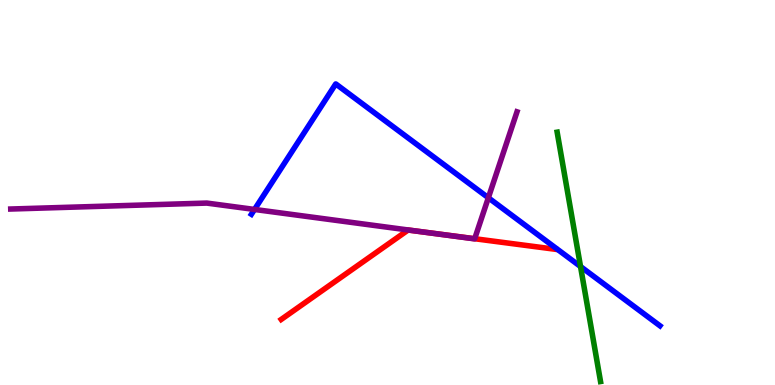[{'lines': ['blue', 'red'], 'intersections': []}, {'lines': ['green', 'red'], 'intersections': []}, {'lines': ['purple', 'red'], 'intersections': [{'x': 5.48, 'y': 3.97}, {'x': 6.13, 'y': 3.8}]}, {'lines': ['blue', 'green'], 'intersections': [{'x': 7.49, 'y': 3.08}]}, {'lines': ['blue', 'purple'], 'intersections': [{'x': 3.28, 'y': 4.56}, {'x': 6.3, 'y': 4.86}]}, {'lines': ['green', 'purple'], 'intersections': []}]